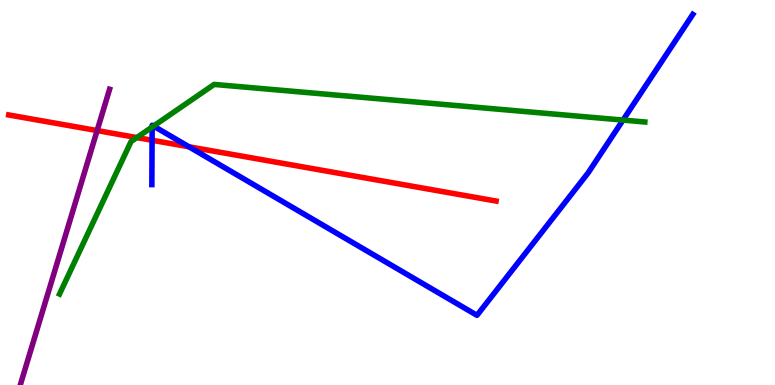[{'lines': ['blue', 'red'], 'intersections': [{'x': 1.96, 'y': 6.36}, {'x': 2.44, 'y': 6.19}]}, {'lines': ['green', 'red'], 'intersections': [{'x': 1.77, 'y': 6.43}]}, {'lines': ['purple', 'red'], 'intersections': [{'x': 1.25, 'y': 6.61}]}, {'lines': ['blue', 'green'], 'intersections': [{'x': 1.96, 'y': 6.7}, {'x': 1.98, 'y': 6.73}, {'x': 8.04, 'y': 6.88}]}, {'lines': ['blue', 'purple'], 'intersections': []}, {'lines': ['green', 'purple'], 'intersections': []}]